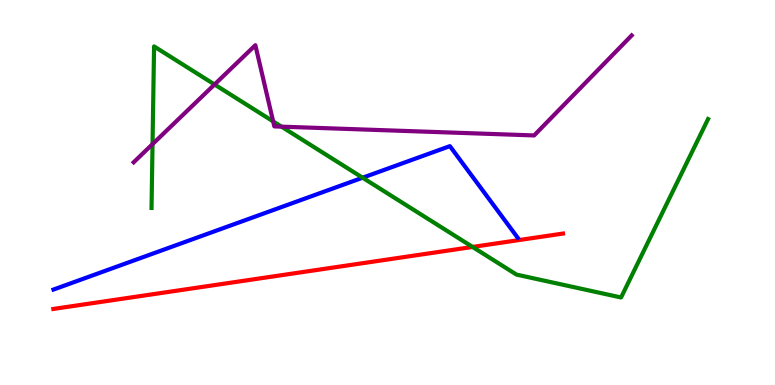[{'lines': ['blue', 'red'], 'intersections': []}, {'lines': ['green', 'red'], 'intersections': [{'x': 6.1, 'y': 3.59}]}, {'lines': ['purple', 'red'], 'intersections': []}, {'lines': ['blue', 'green'], 'intersections': [{'x': 4.68, 'y': 5.38}]}, {'lines': ['blue', 'purple'], 'intersections': []}, {'lines': ['green', 'purple'], 'intersections': [{'x': 1.97, 'y': 6.26}, {'x': 2.77, 'y': 7.81}, {'x': 3.52, 'y': 6.85}, {'x': 3.63, 'y': 6.71}]}]